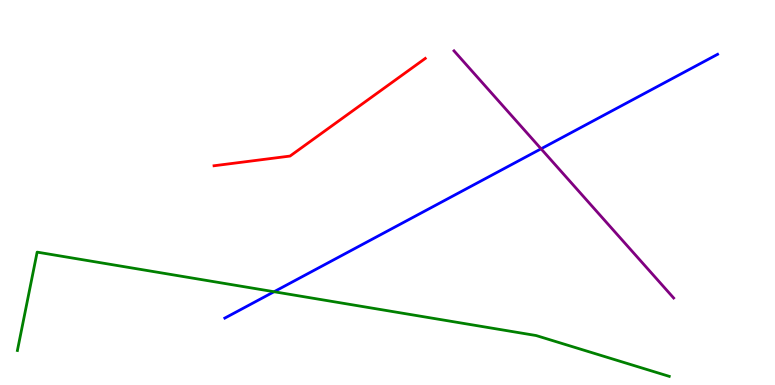[{'lines': ['blue', 'red'], 'intersections': []}, {'lines': ['green', 'red'], 'intersections': []}, {'lines': ['purple', 'red'], 'intersections': []}, {'lines': ['blue', 'green'], 'intersections': [{'x': 3.54, 'y': 2.42}]}, {'lines': ['blue', 'purple'], 'intersections': [{'x': 6.98, 'y': 6.13}]}, {'lines': ['green', 'purple'], 'intersections': []}]